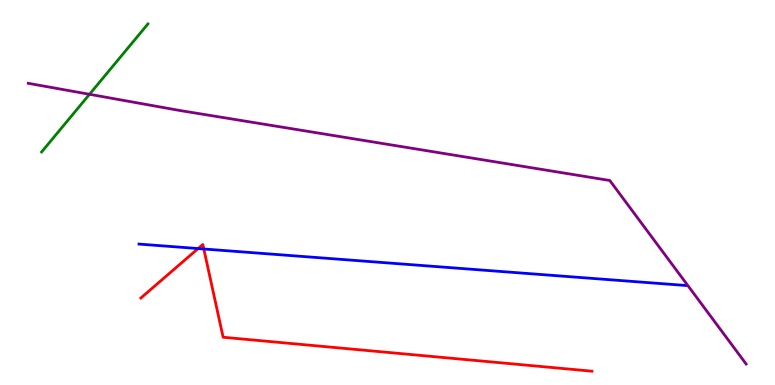[{'lines': ['blue', 'red'], 'intersections': [{'x': 2.56, 'y': 3.54}, {'x': 2.63, 'y': 3.53}]}, {'lines': ['green', 'red'], 'intersections': []}, {'lines': ['purple', 'red'], 'intersections': []}, {'lines': ['blue', 'green'], 'intersections': []}, {'lines': ['blue', 'purple'], 'intersections': []}, {'lines': ['green', 'purple'], 'intersections': [{'x': 1.15, 'y': 7.55}]}]